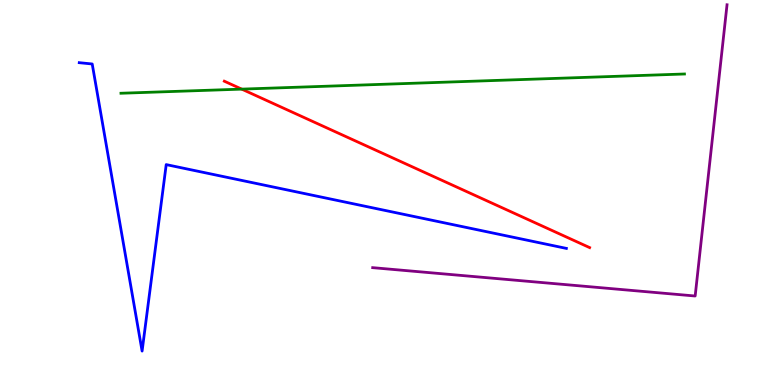[{'lines': ['blue', 'red'], 'intersections': []}, {'lines': ['green', 'red'], 'intersections': [{'x': 3.12, 'y': 7.69}]}, {'lines': ['purple', 'red'], 'intersections': []}, {'lines': ['blue', 'green'], 'intersections': []}, {'lines': ['blue', 'purple'], 'intersections': []}, {'lines': ['green', 'purple'], 'intersections': []}]